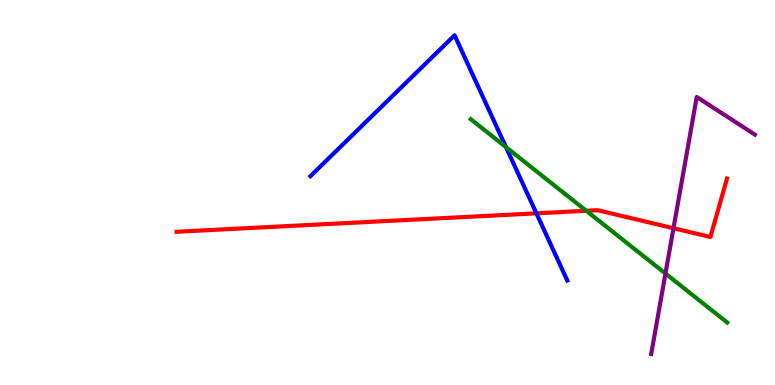[{'lines': ['blue', 'red'], 'intersections': [{'x': 6.92, 'y': 4.46}]}, {'lines': ['green', 'red'], 'intersections': [{'x': 7.57, 'y': 4.52}]}, {'lines': ['purple', 'red'], 'intersections': [{'x': 8.69, 'y': 4.07}]}, {'lines': ['blue', 'green'], 'intersections': [{'x': 6.53, 'y': 6.18}]}, {'lines': ['blue', 'purple'], 'intersections': []}, {'lines': ['green', 'purple'], 'intersections': [{'x': 8.59, 'y': 2.9}]}]